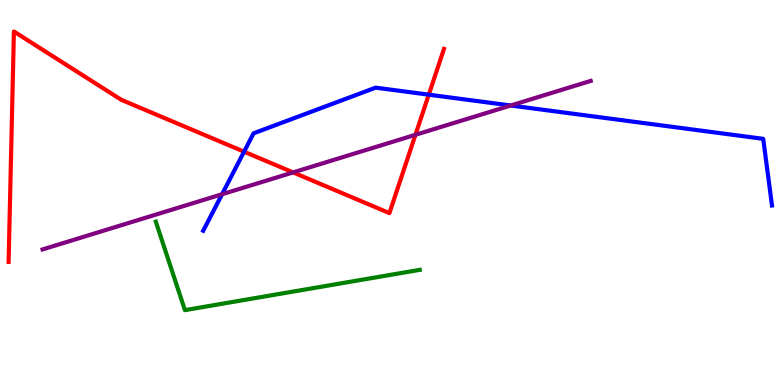[{'lines': ['blue', 'red'], 'intersections': [{'x': 3.15, 'y': 6.06}, {'x': 5.53, 'y': 7.54}]}, {'lines': ['green', 'red'], 'intersections': []}, {'lines': ['purple', 'red'], 'intersections': [{'x': 3.78, 'y': 5.52}, {'x': 5.36, 'y': 6.5}]}, {'lines': ['blue', 'green'], 'intersections': []}, {'lines': ['blue', 'purple'], 'intersections': [{'x': 2.87, 'y': 4.95}, {'x': 6.59, 'y': 7.26}]}, {'lines': ['green', 'purple'], 'intersections': []}]